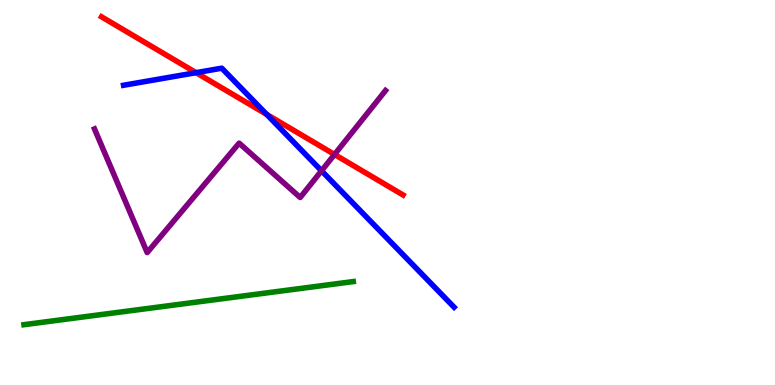[{'lines': ['blue', 'red'], 'intersections': [{'x': 2.53, 'y': 8.11}, {'x': 3.44, 'y': 7.03}]}, {'lines': ['green', 'red'], 'intersections': []}, {'lines': ['purple', 'red'], 'intersections': [{'x': 4.32, 'y': 5.99}]}, {'lines': ['blue', 'green'], 'intersections': []}, {'lines': ['blue', 'purple'], 'intersections': [{'x': 4.15, 'y': 5.56}]}, {'lines': ['green', 'purple'], 'intersections': []}]